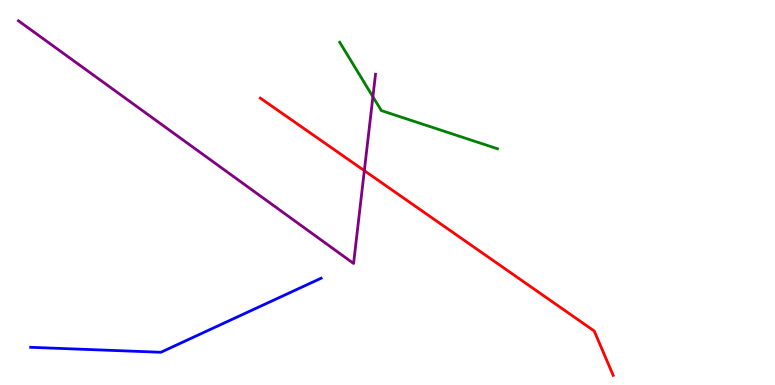[{'lines': ['blue', 'red'], 'intersections': []}, {'lines': ['green', 'red'], 'intersections': []}, {'lines': ['purple', 'red'], 'intersections': [{'x': 4.7, 'y': 5.57}]}, {'lines': ['blue', 'green'], 'intersections': []}, {'lines': ['blue', 'purple'], 'intersections': []}, {'lines': ['green', 'purple'], 'intersections': [{'x': 4.81, 'y': 7.49}]}]